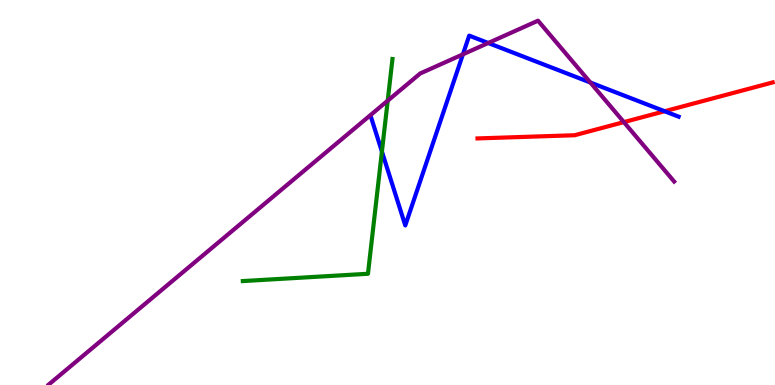[{'lines': ['blue', 'red'], 'intersections': [{'x': 8.58, 'y': 7.11}]}, {'lines': ['green', 'red'], 'intersections': []}, {'lines': ['purple', 'red'], 'intersections': [{'x': 8.05, 'y': 6.83}]}, {'lines': ['blue', 'green'], 'intersections': [{'x': 4.93, 'y': 6.06}]}, {'lines': ['blue', 'purple'], 'intersections': [{'x': 5.97, 'y': 8.59}, {'x': 6.3, 'y': 8.88}, {'x': 7.62, 'y': 7.86}]}, {'lines': ['green', 'purple'], 'intersections': [{'x': 5.0, 'y': 7.38}]}]